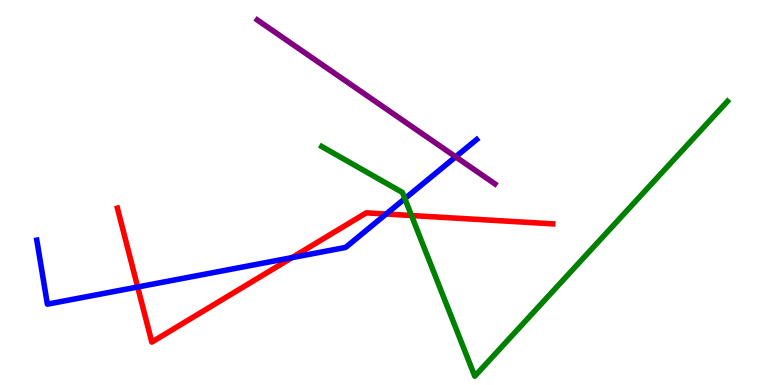[{'lines': ['blue', 'red'], 'intersections': [{'x': 1.78, 'y': 2.55}, {'x': 3.77, 'y': 3.31}, {'x': 4.98, 'y': 4.44}]}, {'lines': ['green', 'red'], 'intersections': [{'x': 5.31, 'y': 4.4}]}, {'lines': ['purple', 'red'], 'intersections': []}, {'lines': ['blue', 'green'], 'intersections': [{'x': 5.22, 'y': 4.84}]}, {'lines': ['blue', 'purple'], 'intersections': [{'x': 5.88, 'y': 5.93}]}, {'lines': ['green', 'purple'], 'intersections': []}]